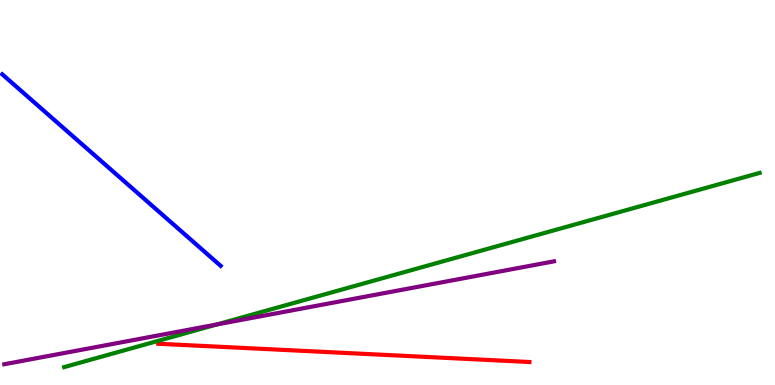[{'lines': ['blue', 'red'], 'intersections': []}, {'lines': ['green', 'red'], 'intersections': []}, {'lines': ['purple', 'red'], 'intersections': []}, {'lines': ['blue', 'green'], 'intersections': []}, {'lines': ['blue', 'purple'], 'intersections': []}, {'lines': ['green', 'purple'], 'intersections': [{'x': 2.8, 'y': 1.57}]}]